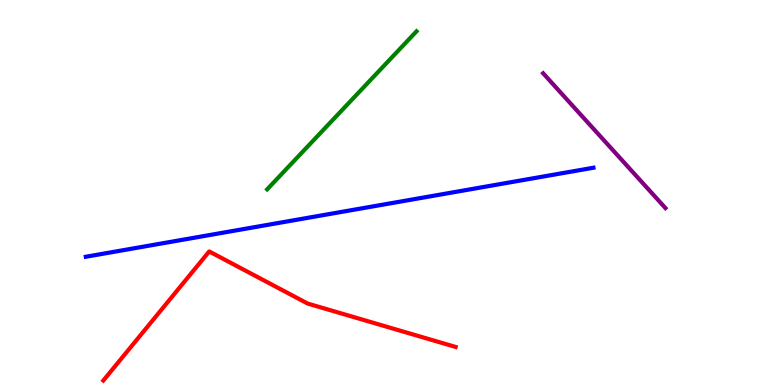[{'lines': ['blue', 'red'], 'intersections': []}, {'lines': ['green', 'red'], 'intersections': []}, {'lines': ['purple', 'red'], 'intersections': []}, {'lines': ['blue', 'green'], 'intersections': []}, {'lines': ['blue', 'purple'], 'intersections': []}, {'lines': ['green', 'purple'], 'intersections': []}]